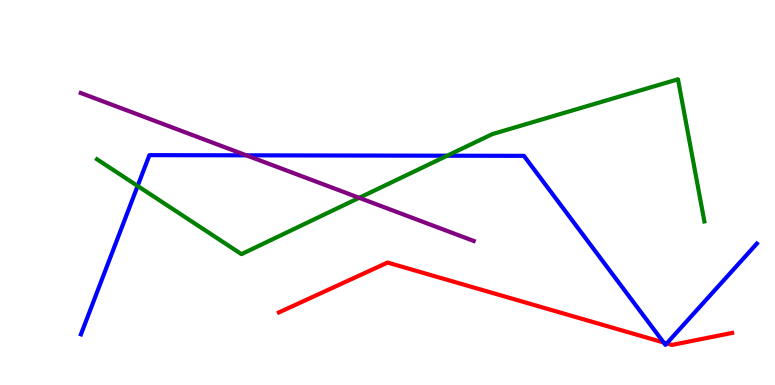[{'lines': ['blue', 'red'], 'intersections': [{'x': 8.56, 'y': 1.1}, {'x': 8.6, 'y': 1.08}]}, {'lines': ['green', 'red'], 'intersections': []}, {'lines': ['purple', 'red'], 'intersections': []}, {'lines': ['blue', 'green'], 'intersections': [{'x': 1.78, 'y': 5.17}, {'x': 5.77, 'y': 5.96}]}, {'lines': ['blue', 'purple'], 'intersections': [{'x': 3.18, 'y': 5.97}]}, {'lines': ['green', 'purple'], 'intersections': [{'x': 4.63, 'y': 4.86}]}]